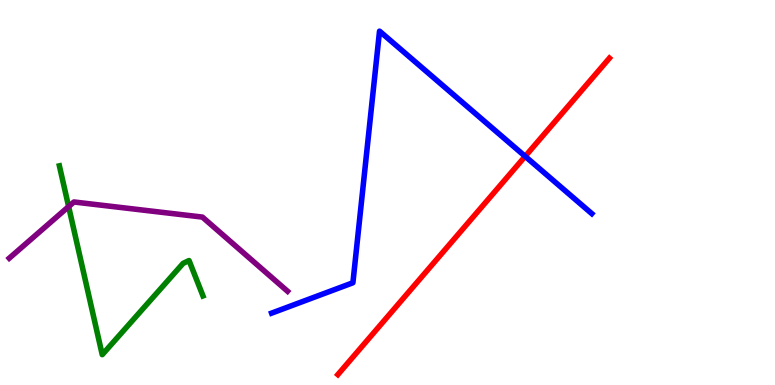[{'lines': ['blue', 'red'], 'intersections': [{'x': 6.78, 'y': 5.94}]}, {'lines': ['green', 'red'], 'intersections': []}, {'lines': ['purple', 'red'], 'intersections': []}, {'lines': ['blue', 'green'], 'intersections': []}, {'lines': ['blue', 'purple'], 'intersections': []}, {'lines': ['green', 'purple'], 'intersections': [{'x': 0.886, 'y': 4.63}]}]